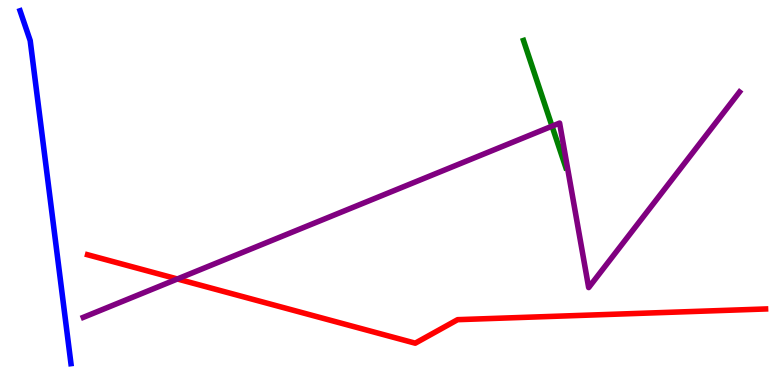[{'lines': ['blue', 'red'], 'intersections': []}, {'lines': ['green', 'red'], 'intersections': []}, {'lines': ['purple', 'red'], 'intersections': [{'x': 2.29, 'y': 2.75}]}, {'lines': ['blue', 'green'], 'intersections': []}, {'lines': ['blue', 'purple'], 'intersections': []}, {'lines': ['green', 'purple'], 'intersections': [{'x': 7.12, 'y': 6.72}]}]